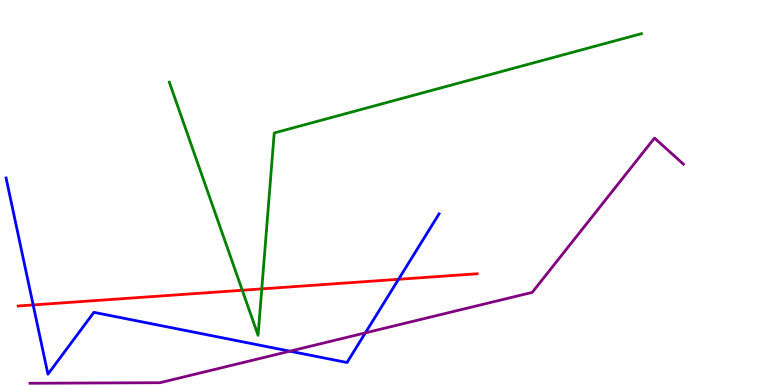[{'lines': ['blue', 'red'], 'intersections': [{'x': 0.428, 'y': 2.08}, {'x': 5.14, 'y': 2.75}]}, {'lines': ['green', 'red'], 'intersections': [{'x': 3.13, 'y': 2.46}, {'x': 3.38, 'y': 2.5}]}, {'lines': ['purple', 'red'], 'intersections': []}, {'lines': ['blue', 'green'], 'intersections': []}, {'lines': ['blue', 'purple'], 'intersections': [{'x': 3.74, 'y': 0.878}, {'x': 4.71, 'y': 1.35}]}, {'lines': ['green', 'purple'], 'intersections': []}]